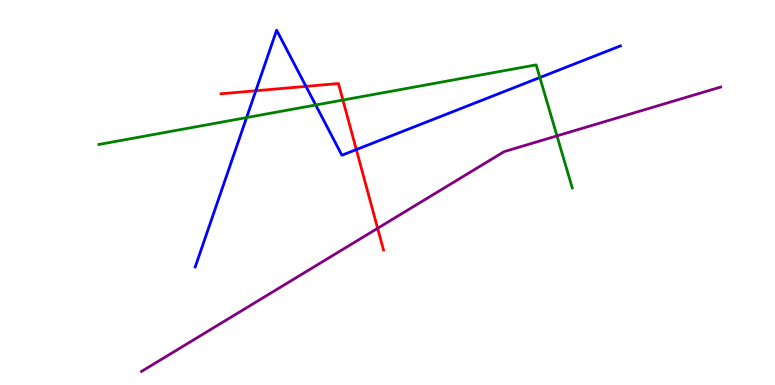[{'lines': ['blue', 'red'], 'intersections': [{'x': 3.3, 'y': 7.64}, {'x': 3.95, 'y': 7.76}, {'x': 4.6, 'y': 6.11}]}, {'lines': ['green', 'red'], 'intersections': [{'x': 4.42, 'y': 7.4}]}, {'lines': ['purple', 'red'], 'intersections': [{'x': 4.87, 'y': 4.07}]}, {'lines': ['blue', 'green'], 'intersections': [{'x': 3.18, 'y': 6.95}, {'x': 4.07, 'y': 7.27}, {'x': 6.97, 'y': 7.99}]}, {'lines': ['blue', 'purple'], 'intersections': []}, {'lines': ['green', 'purple'], 'intersections': [{'x': 7.19, 'y': 6.47}]}]